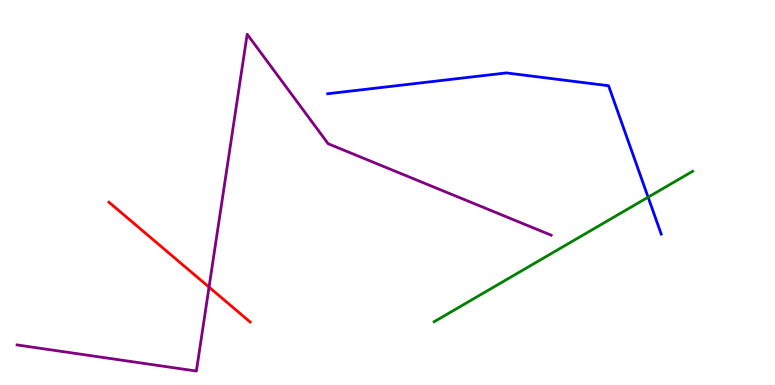[{'lines': ['blue', 'red'], 'intersections': []}, {'lines': ['green', 'red'], 'intersections': []}, {'lines': ['purple', 'red'], 'intersections': [{'x': 2.7, 'y': 2.54}]}, {'lines': ['blue', 'green'], 'intersections': [{'x': 8.36, 'y': 4.88}]}, {'lines': ['blue', 'purple'], 'intersections': []}, {'lines': ['green', 'purple'], 'intersections': []}]